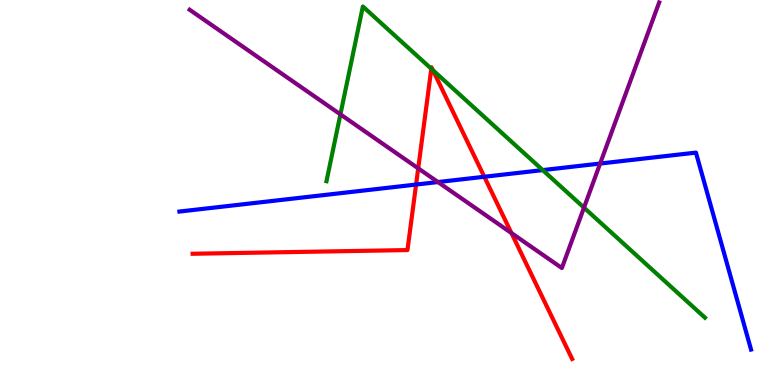[{'lines': ['blue', 'red'], 'intersections': [{'x': 5.37, 'y': 5.21}, {'x': 6.25, 'y': 5.41}]}, {'lines': ['green', 'red'], 'intersections': [{'x': 5.57, 'y': 8.21}, {'x': 5.59, 'y': 8.18}]}, {'lines': ['purple', 'red'], 'intersections': [{'x': 5.4, 'y': 5.63}, {'x': 6.6, 'y': 3.95}]}, {'lines': ['blue', 'green'], 'intersections': [{'x': 7.0, 'y': 5.58}]}, {'lines': ['blue', 'purple'], 'intersections': [{'x': 5.65, 'y': 5.27}, {'x': 7.74, 'y': 5.75}]}, {'lines': ['green', 'purple'], 'intersections': [{'x': 4.39, 'y': 7.03}, {'x': 7.54, 'y': 4.61}]}]